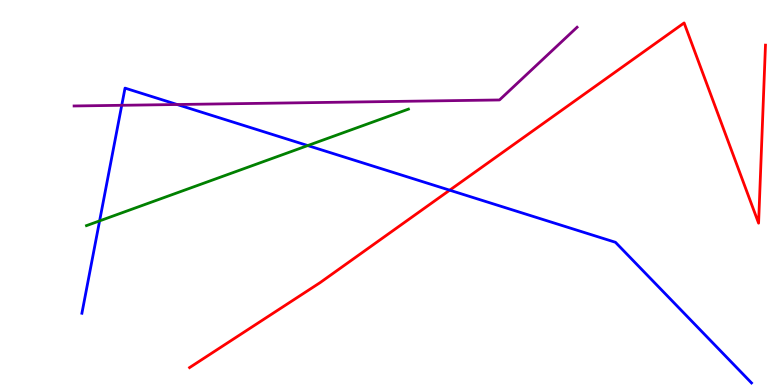[{'lines': ['blue', 'red'], 'intersections': [{'x': 5.8, 'y': 5.06}]}, {'lines': ['green', 'red'], 'intersections': []}, {'lines': ['purple', 'red'], 'intersections': []}, {'lines': ['blue', 'green'], 'intersections': [{'x': 1.29, 'y': 4.26}, {'x': 3.97, 'y': 6.22}]}, {'lines': ['blue', 'purple'], 'intersections': [{'x': 1.57, 'y': 7.27}, {'x': 2.29, 'y': 7.29}]}, {'lines': ['green', 'purple'], 'intersections': []}]